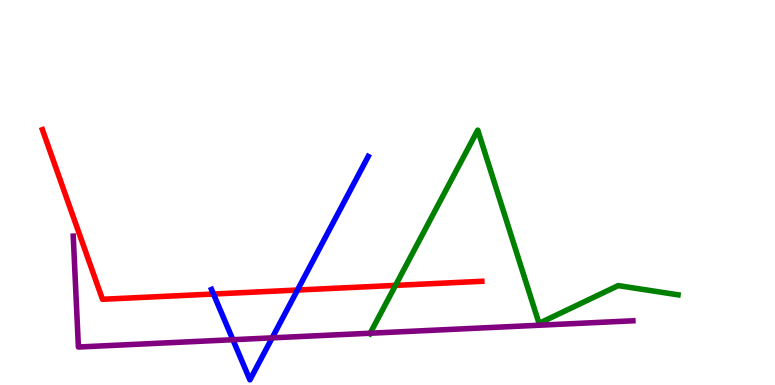[{'lines': ['blue', 'red'], 'intersections': [{'x': 2.75, 'y': 2.36}, {'x': 3.84, 'y': 2.47}]}, {'lines': ['green', 'red'], 'intersections': [{'x': 5.1, 'y': 2.59}]}, {'lines': ['purple', 'red'], 'intersections': []}, {'lines': ['blue', 'green'], 'intersections': []}, {'lines': ['blue', 'purple'], 'intersections': [{'x': 3.0, 'y': 1.18}, {'x': 3.51, 'y': 1.22}]}, {'lines': ['green', 'purple'], 'intersections': [{'x': 4.78, 'y': 1.34}]}]